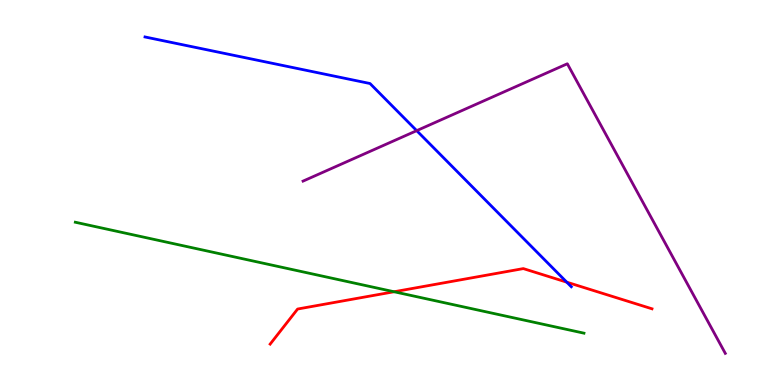[{'lines': ['blue', 'red'], 'intersections': [{'x': 7.31, 'y': 2.67}]}, {'lines': ['green', 'red'], 'intersections': [{'x': 5.08, 'y': 2.42}]}, {'lines': ['purple', 'red'], 'intersections': []}, {'lines': ['blue', 'green'], 'intersections': []}, {'lines': ['blue', 'purple'], 'intersections': [{'x': 5.38, 'y': 6.61}]}, {'lines': ['green', 'purple'], 'intersections': []}]